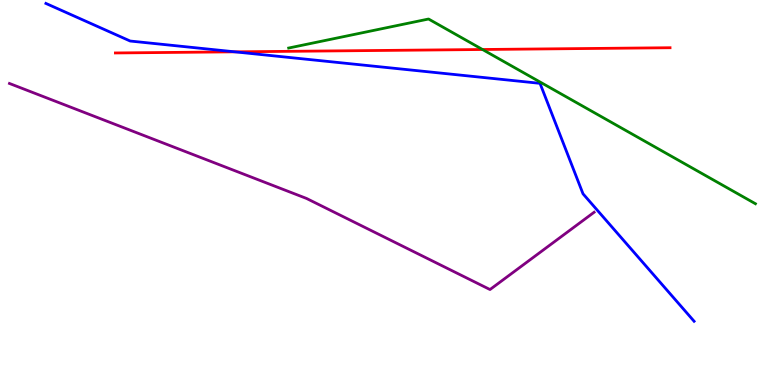[{'lines': ['blue', 'red'], 'intersections': [{'x': 3.03, 'y': 8.65}]}, {'lines': ['green', 'red'], 'intersections': [{'x': 6.23, 'y': 8.71}]}, {'lines': ['purple', 'red'], 'intersections': []}, {'lines': ['blue', 'green'], 'intersections': []}, {'lines': ['blue', 'purple'], 'intersections': []}, {'lines': ['green', 'purple'], 'intersections': []}]